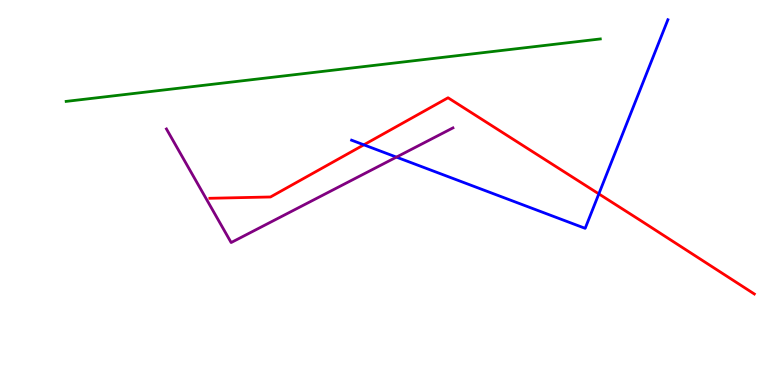[{'lines': ['blue', 'red'], 'intersections': [{'x': 4.69, 'y': 6.24}, {'x': 7.73, 'y': 4.96}]}, {'lines': ['green', 'red'], 'intersections': []}, {'lines': ['purple', 'red'], 'intersections': []}, {'lines': ['blue', 'green'], 'intersections': []}, {'lines': ['blue', 'purple'], 'intersections': [{'x': 5.12, 'y': 5.92}]}, {'lines': ['green', 'purple'], 'intersections': []}]